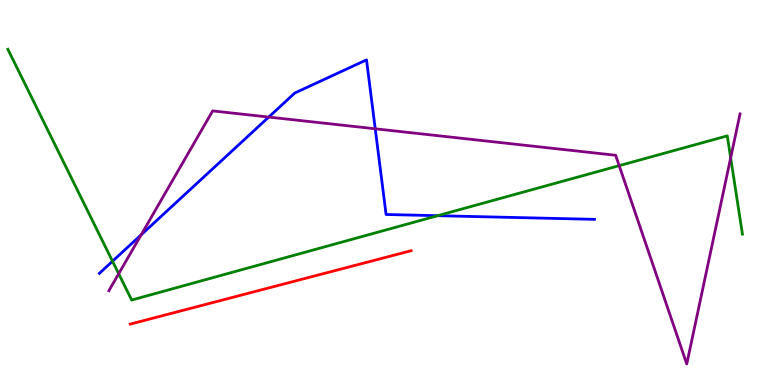[{'lines': ['blue', 'red'], 'intersections': []}, {'lines': ['green', 'red'], 'intersections': []}, {'lines': ['purple', 'red'], 'intersections': []}, {'lines': ['blue', 'green'], 'intersections': [{'x': 1.45, 'y': 3.21}, {'x': 5.65, 'y': 4.4}]}, {'lines': ['blue', 'purple'], 'intersections': [{'x': 1.82, 'y': 3.9}, {'x': 3.47, 'y': 6.96}, {'x': 4.84, 'y': 6.65}]}, {'lines': ['green', 'purple'], 'intersections': [{'x': 1.53, 'y': 2.89}, {'x': 7.99, 'y': 5.7}, {'x': 9.43, 'y': 5.9}]}]